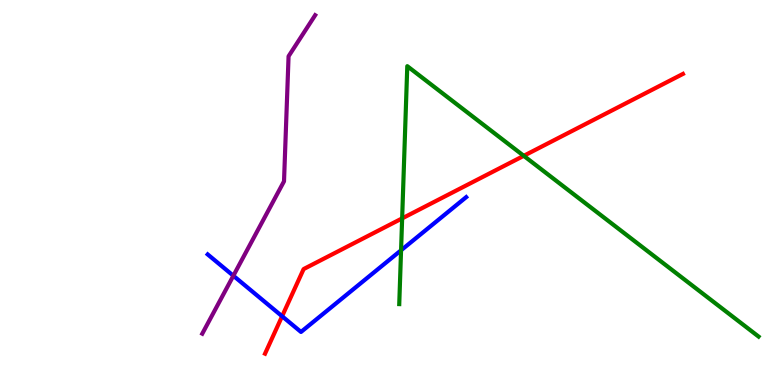[{'lines': ['blue', 'red'], 'intersections': [{'x': 3.64, 'y': 1.79}]}, {'lines': ['green', 'red'], 'intersections': [{'x': 5.19, 'y': 4.33}, {'x': 6.76, 'y': 5.95}]}, {'lines': ['purple', 'red'], 'intersections': []}, {'lines': ['blue', 'green'], 'intersections': [{'x': 5.18, 'y': 3.5}]}, {'lines': ['blue', 'purple'], 'intersections': [{'x': 3.01, 'y': 2.84}]}, {'lines': ['green', 'purple'], 'intersections': []}]